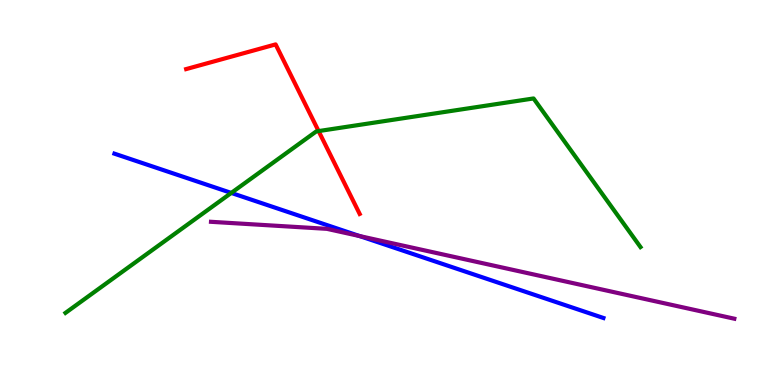[{'lines': ['blue', 'red'], 'intersections': []}, {'lines': ['green', 'red'], 'intersections': [{'x': 4.11, 'y': 6.6}]}, {'lines': ['purple', 'red'], 'intersections': []}, {'lines': ['blue', 'green'], 'intersections': [{'x': 2.98, 'y': 4.99}]}, {'lines': ['blue', 'purple'], 'intersections': [{'x': 4.64, 'y': 3.87}]}, {'lines': ['green', 'purple'], 'intersections': []}]